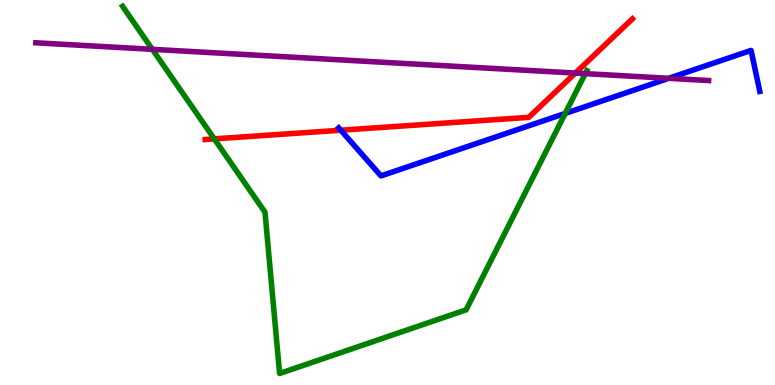[{'lines': ['blue', 'red'], 'intersections': [{'x': 4.4, 'y': 6.62}]}, {'lines': ['green', 'red'], 'intersections': [{'x': 2.77, 'y': 6.39}]}, {'lines': ['purple', 'red'], 'intersections': [{'x': 7.42, 'y': 8.1}]}, {'lines': ['blue', 'green'], 'intersections': [{'x': 7.29, 'y': 7.05}]}, {'lines': ['blue', 'purple'], 'intersections': [{'x': 8.63, 'y': 7.97}]}, {'lines': ['green', 'purple'], 'intersections': [{'x': 1.97, 'y': 8.72}, {'x': 7.55, 'y': 8.09}]}]